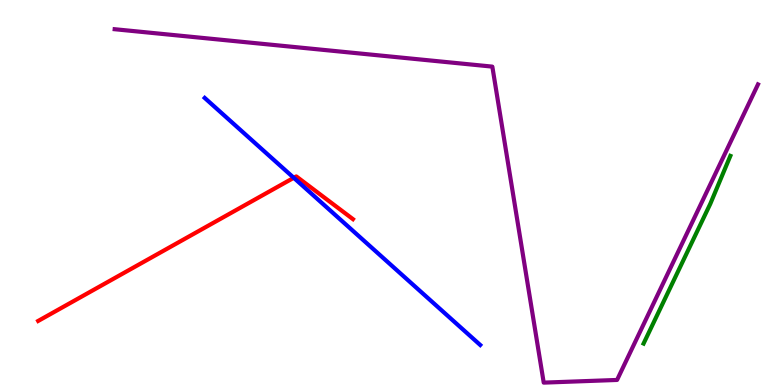[{'lines': ['blue', 'red'], 'intersections': [{'x': 3.79, 'y': 5.38}]}, {'lines': ['green', 'red'], 'intersections': []}, {'lines': ['purple', 'red'], 'intersections': []}, {'lines': ['blue', 'green'], 'intersections': []}, {'lines': ['blue', 'purple'], 'intersections': []}, {'lines': ['green', 'purple'], 'intersections': []}]